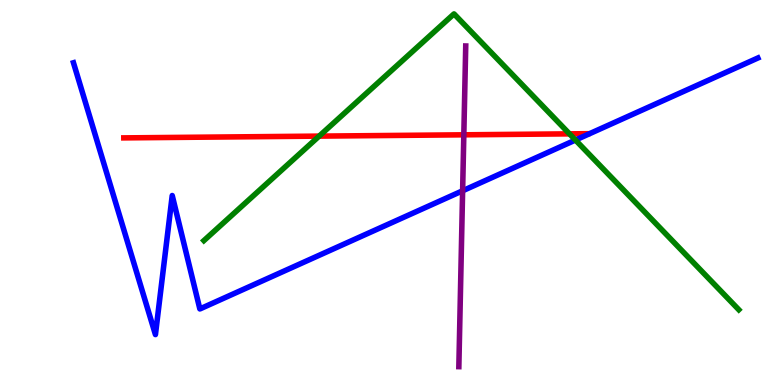[{'lines': ['blue', 'red'], 'intersections': []}, {'lines': ['green', 'red'], 'intersections': [{'x': 4.12, 'y': 6.46}, {'x': 7.35, 'y': 6.52}]}, {'lines': ['purple', 'red'], 'intersections': [{'x': 5.98, 'y': 6.5}]}, {'lines': ['blue', 'green'], 'intersections': [{'x': 7.43, 'y': 6.36}]}, {'lines': ['blue', 'purple'], 'intersections': [{'x': 5.97, 'y': 5.04}]}, {'lines': ['green', 'purple'], 'intersections': []}]